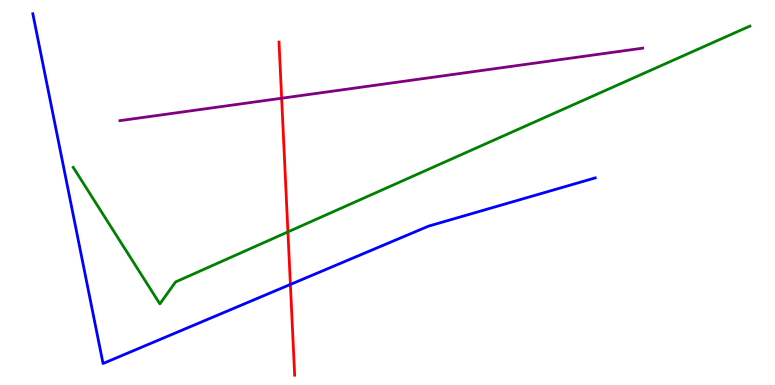[{'lines': ['blue', 'red'], 'intersections': [{'x': 3.75, 'y': 2.61}]}, {'lines': ['green', 'red'], 'intersections': [{'x': 3.72, 'y': 3.98}]}, {'lines': ['purple', 'red'], 'intersections': [{'x': 3.63, 'y': 7.45}]}, {'lines': ['blue', 'green'], 'intersections': []}, {'lines': ['blue', 'purple'], 'intersections': []}, {'lines': ['green', 'purple'], 'intersections': []}]